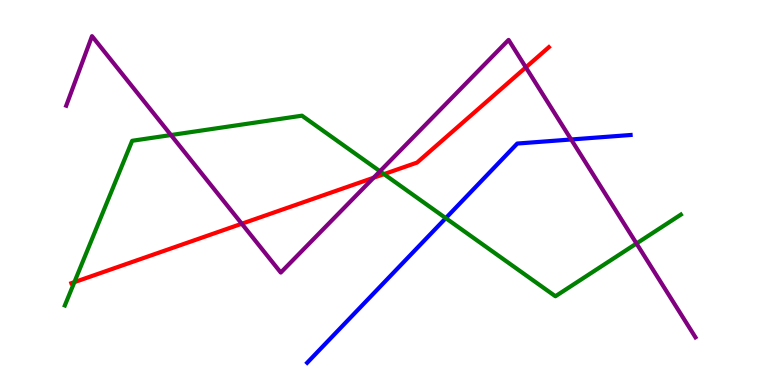[{'lines': ['blue', 'red'], 'intersections': []}, {'lines': ['green', 'red'], 'intersections': [{'x': 0.96, 'y': 2.67}, {'x': 4.95, 'y': 5.48}]}, {'lines': ['purple', 'red'], 'intersections': [{'x': 3.12, 'y': 4.19}, {'x': 4.82, 'y': 5.38}, {'x': 6.78, 'y': 8.25}]}, {'lines': ['blue', 'green'], 'intersections': [{'x': 5.75, 'y': 4.33}]}, {'lines': ['blue', 'purple'], 'intersections': [{'x': 7.37, 'y': 6.38}]}, {'lines': ['green', 'purple'], 'intersections': [{'x': 2.21, 'y': 6.49}, {'x': 4.9, 'y': 5.55}, {'x': 8.21, 'y': 3.68}]}]